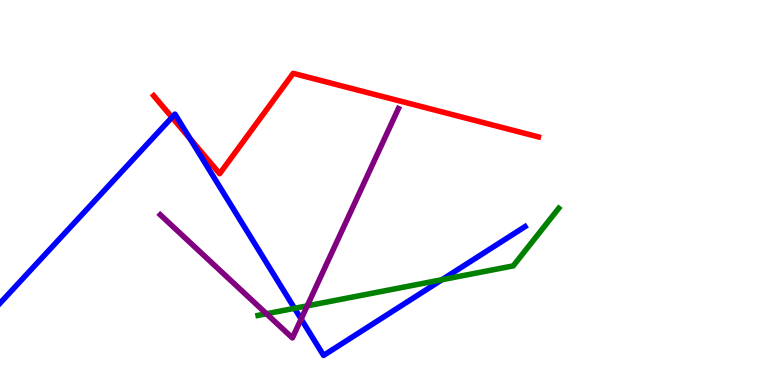[{'lines': ['blue', 'red'], 'intersections': [{'x': 2.22, 'y': 6.95}, {'x': 2.45, 'y': 6.39}]}, {'lines': ['green', 'red'], 'intersections': []}, {'lines': ['purple', 'red'], 'intersections': []}, {'lines': ['blue', 'green'], 'intersections': [{'x': 3.8, 'y': 1.99}, {'x': 5.7, 'y': 2.73}]}, {'lines': ['blue', 'purple'], 'intersections': [{'x': 3.89, 'y': 1.71}]}, {'lines': ['green', 'purple'], 'intersections': [{'x': 3.44, 'y': 1.85}, {'x': 3.96, 'y': 2.06}]}]